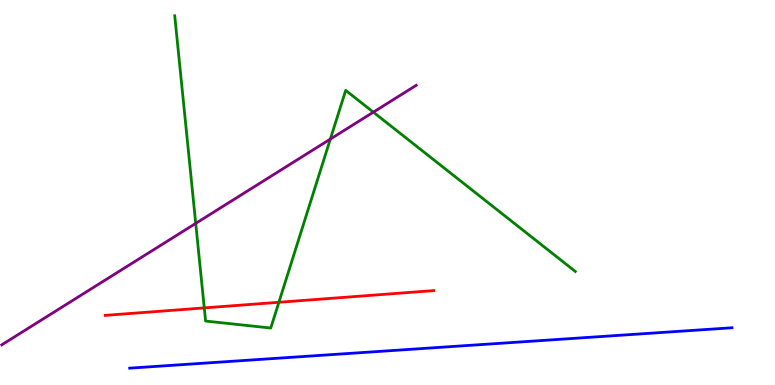[{'lines': ['blue', 'red'], 'intersections': []}, {'lines': ['green', 'red'], 'intersections': [{'x': 2.64, 'y': 2.0}, {'x': 3.6, 'y': 2.15}]}, {'lines': ['purple', 'red'], 'intersections': []}, {'lines': ['blue', 'green'], 'intersections': []}, {'lines': ['blue', 'purple'], 'intersections': []}, {'lines': ['green', 'purple'], 'intersections': [{'x': 2.53, 'y': 4.2}, {'x': 4.26, 'y': 6.39}, {'x': 4.82, 'y': 7.09}]}]